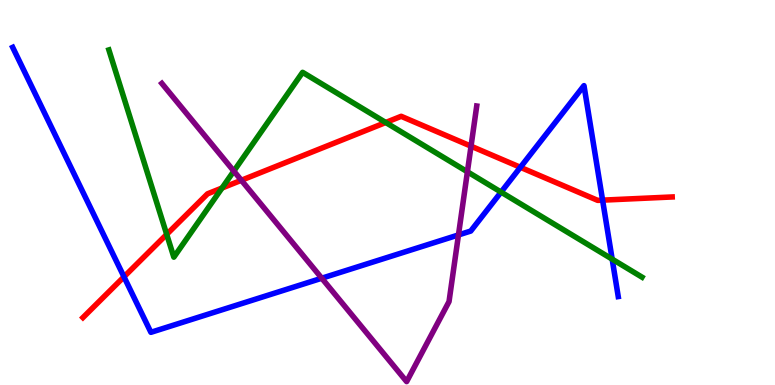[{'lines': ['blue', 'red'], 'intersections': [{'x': 1.6, 'y': 2.81}, {'x': 6.71, 'y': 5.65}, {'x': 7.78, 'y': 4.8}]}, {'lines': ['green', 'red'], 'intersections': [{'x': 2.15, 'y': 3.91}, {'x': 2.86, 'y': 5.12}, {'x': 4.98, 'y': 6.82}]}, {'lines': ['purple', 'red'], 'intersections': [{'x': 3.11, 'y': 5.32}, {'x': 6.08, 'y': 6.2}]}, {'lines': ['blue', 'green'], 'intersections': [{'x': 6.47, 'y': 5.01}, {'x': 7.9, 'y': 3.27}]}, {'lines': ['blue', 'purple'], 'intersections': [{'x': 4.15, 'y': 2.77}, {'x': 5.92, 'y': 3.9}]}, {'lines': ['green', 'purple'], 'intersections': [{'x': 3.02, 'y': 5.56}, {'x': 6.03, 'y': 5.54}]}]